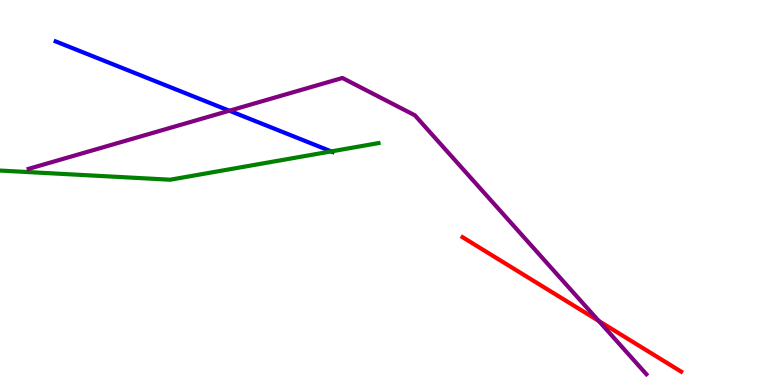[{'lines': ['blue', 'red'], 'intersections': []}, {'lines': ['green', 'red'], 'intersections': []}, {'lines': ['purple', 'red'], 'intersections': [{'x': 7.73, 'y': 1.66}]}, {'lines': ['blue', 'green'], 'intersections': [{'x': 4.27, 'y': 6.07}]}, {'lines': ['blue', 'purple'], 'intersections': [{'x': 2.96, 'y': 7.12}]}, {'lines': ['green', 'purple'], 'intersections': []}]